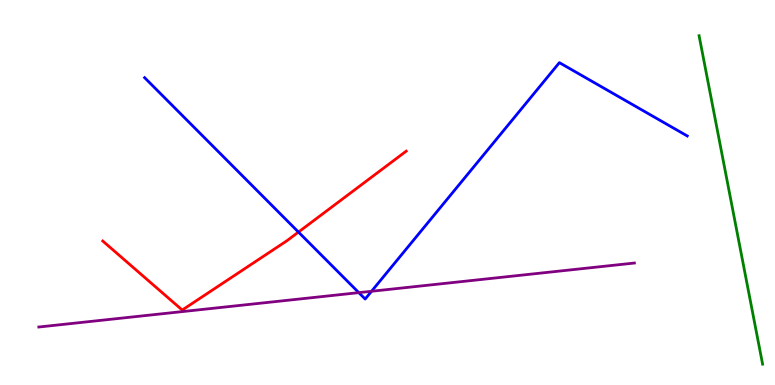[{'lines': ['blue', 'red'], 'intersections': [{'x': 3.85, 'y': 3.97}]}, {'lines': ['green', 'red'], 'intersections': []}, {'lines': ['purple', 'red'], 'intersections': []}, {'lines': ['blue', 'green'], 'intersections': []}, {'lines': ['blue', 'purple'], 'intersections': [{'x': 4.63, 'y': 2.4}, {'x': 4.79, 'y': 2.43}]}, {'lines': ['green', 'purple'], 'intersections': []}]